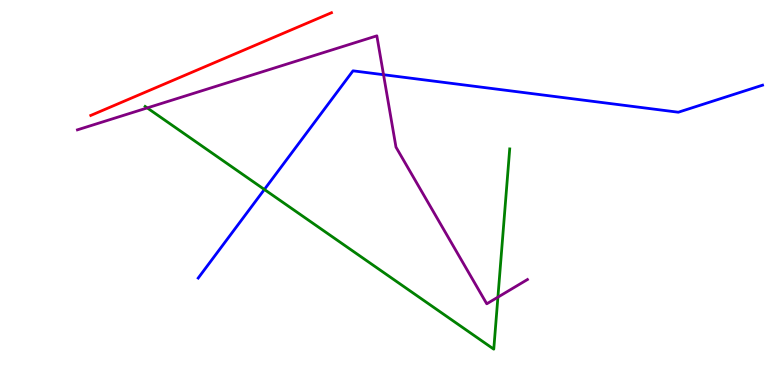[{'lines': ['blue', 'red'], 'intersections': []}, {'lines': ['green', 'red'], 'intersections': []}, {'lines': ['purple', 'red'], 'intersections': []}, {'lines': ['blue', 'green'], 'intersections': [{'x': 3.41, 'y': 5.08}]}, {'lines': ['blue', 'purple'], 'intersections': [{'x': 4.95, 'y': 8.06}]}, {'lines': ['green', 'purple'], 'intersections': [{'x': 1.9, 'y': 7.2}, {'x': 6.42, 'y': 2.28}]}]